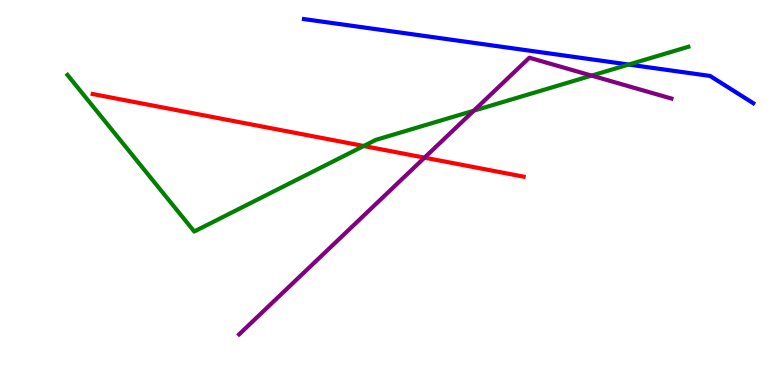[{'lines': ['blue', 'red'], 'intersections': []}, {'lines': ['green', 'red'], 'intersections': [{'x': 4.69, 'y': 6.21}]}, {'lines': ['purple', 'red'], 'intersections': [{'x': 5.48, 'y': 5.91}]}, {'lines': ['blue', 'green'], 'intersections': [{'x': 8.11, 'y': 8.32}]}, {'lines': ['blue', 'purple'], 'intersections': []}, {'lines': ['green', 'purple'], 'intersections': [{'x': 6.11, 'y': 7.12}, {'x': 7.63, 'y': 8.04}]}]